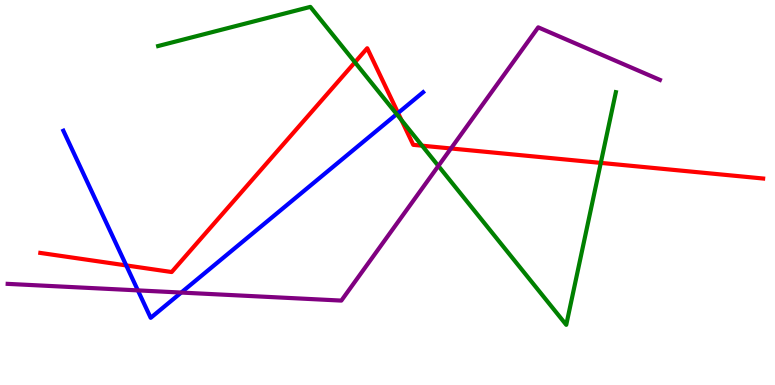[{'lines': ['blue', 'red'], 'intersections': [{'x': 1.63, 'y': 3.11}, {'x': 5.14, 'y': 7.07}]}, {'lines': ['green', 'red'], 'intersections': [{'x': 4.58, 'y': 8.38}, {'x': 5.18, 'y': 6.88}, {'x': 5.45, 'y': 6.22}, {'x': 7.75, 'y': 5.77}]}, {'lines': ['purple', 'red'], 'intersections': [{'x': 5.82, 'y': 6.14}]}, {'lines': ['blue', 'green'], 'intersections': [{'x': 5.12, 'y': 7.04}]}, {'lines': ['blue', 'purple'], 'intersections': [{'x': 1.78, 'y': 2.46}, {'x': 2.34, 'y': 2.4}]}, {'lines': ['green', 'purple'], 'intersections': [{'x': 5.66, 'y': 5.69}]}]